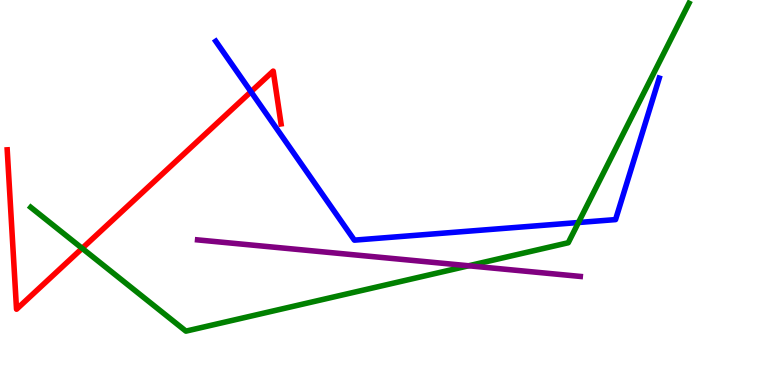[{'lines': ['blue', 'red'], 'intersections': [{'x': 3.24, 'y': 7.62}]}, {'lines': ['green', 'red'], 'intersections': [{'x': 1.06, 'y': 3.55}]}, {'lines': ['purple', 'red'], 'intersections': []}, {'lines': ['blue', 'green'], 'intersections': [{'x': 7.46, 'y': 4.22}]}, {'lines': ['blue', 'purple'], 'intersections': []}, {'lines': ['green', 'purple'], 'intersections': [{'x': 6.05, 'y': 3.1}]}]